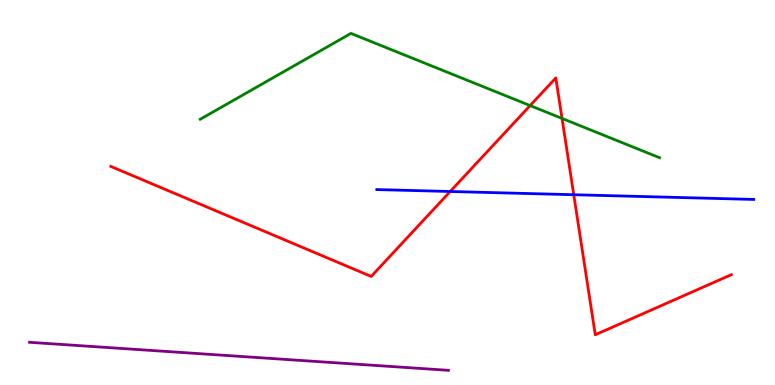[{'lines': ['blue', 'red'], 'intersections': [{'x': 5.81, 'y': 5.03}, {'x': 7.4, 'y': 4.94}]}, {'lines': ['green', 'red'], 'intersections': [{'x': 6.84, 'y': 7.26}, {'x': 7.25, 'y': 6.92}]}, {'lines': ['purple', 'red'], 'intersections': []}, {'lines': ['blue', 'green'], 'intersections': []}, {'lines': ['blue', 'purple'], 'intersections': []}, {'lines': ['green', 'purple'], 'intersections': []}]